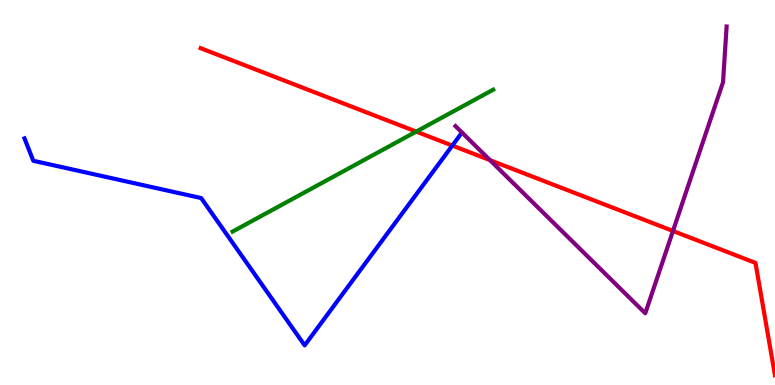[{'lines': ['blue', 'red'], 'intersections': [{'x': 5.84, 'y': 6.22}]}, {'lines': ['green', 'red'], 'intersections': [{'x': 5.37, 'y': 6.58}]}, {'lines': ['purple', 'red'], 'intersections': [{'x': 6.32, 'y': 5.84}, {'x': 8.68, 'y': 4.0}]}, {'lines': ['blue', 'green'], 'intersections': []}, {'lines': ['blue', 'purple'], 'intersections': []}, {'lines': ['green', 'purple'], 'intersections': []}]